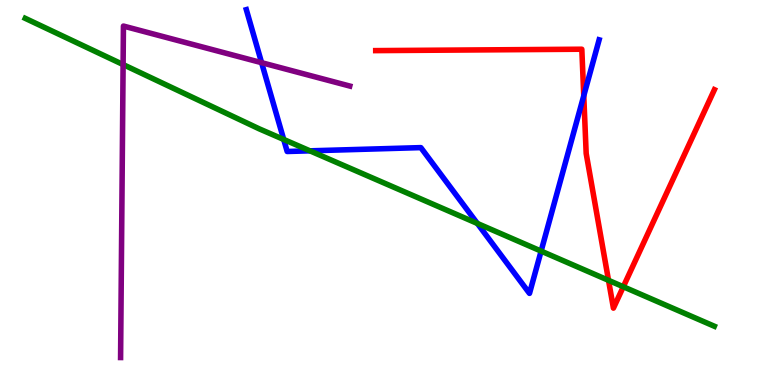[{'lines': ['blue', 'red'], 'intersections': [{'x': 7.53, 'y': 7.51}]}, {'lines': ['green', 'red'], 'intersections': [{'x': 7.85, 'y': 2.72}, {'x': 8.04, 'y': 2.55}]}, {'lines': ['purple', 'red'], 'intersections': []}, {'lines': ['blue', 'green'], 'intersections': [{'x': 3.66, 'y': 6.38}, {'x': 4.0, 'y': 6.08}, {'x': 6.16, 'y': 4.2}, {'x': 6.98, 'y': 3.48}]}, {'lines': ['blue', 'purple'], 'intersections': [{'x': 3.38, 'y': 8.37}]}, {'lines': ['green', 'purple'], 'intersections': [{'x': 1.59, 'y': 8.32}]}]